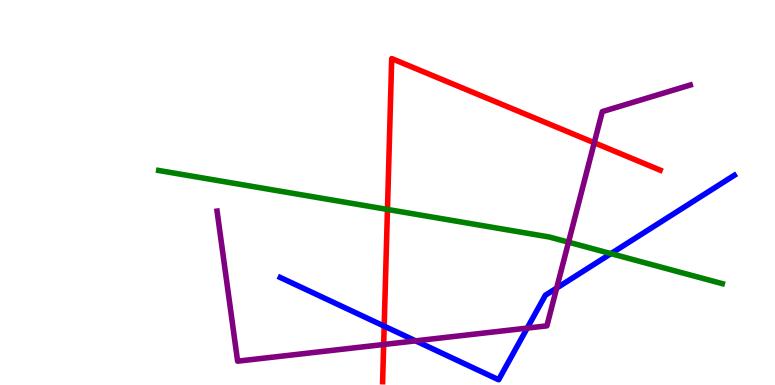[{'lines': ['blue', 'red'], 'intersections': [{'x': 4.96, 'y': 1.53}]}, {'lines': ['green', 'red'], 'intersections': [{'x': 5.0, 'y': 4.56}]}, {'lines': ['purple', 'red'], 'intersections': [{'x': 4.95, 'y': 1.05}, {'x': 7.67, 'y': 6.29}]}, {'lines': ['blue', 'green'], 'intersections': [{'x': 7.88, 'y': 3.41}]}, {'lines': ['blue', 'purple'], 'intersections': [{'x': 5.36, 'y': 1.15}, {'x': 6.8, 'y': 1.48}, {'x': 7.18, 'y': 2.52}]}, {'lines': ['green', 'purple'], 'intersections': [{'x': 7.34, 'y': 3.71}]}]